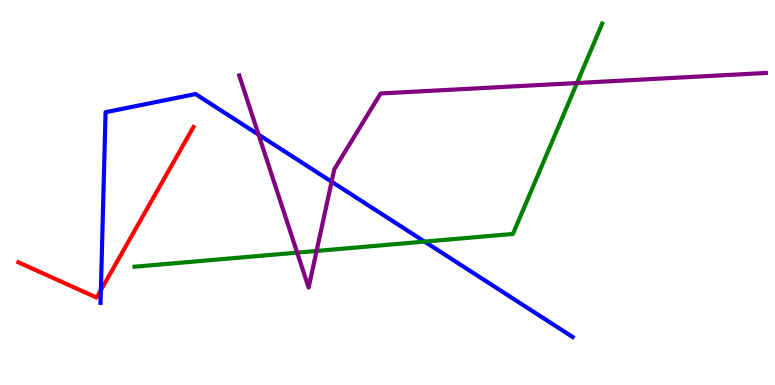[{'lines': ['blue', 'red'], 'intersections': [{'x': 1.3, 'y': 2.46}]}, {'lines': ['green', 'red'], 'intersections': []}, {'lines': ['purple', 'red'], 'intersections': []}, {'lines': ['blue', 'green'], 'intersections': [{'x': 5.48, 'y': 3.72}]}, {'lines': ['blue', 'purple'], 'intersections': [{'x': 3.34, 'y': 6.5}, {'x': 4.28, 'y': 5.28}]}, {'lines': ['green', 'purple'], 'intersections': [{'x': 3.83, 'y': 3.44}, {'x': 4.08, 'y': 3.48}, {'x': 7.45, 'y': 7.84}]}]